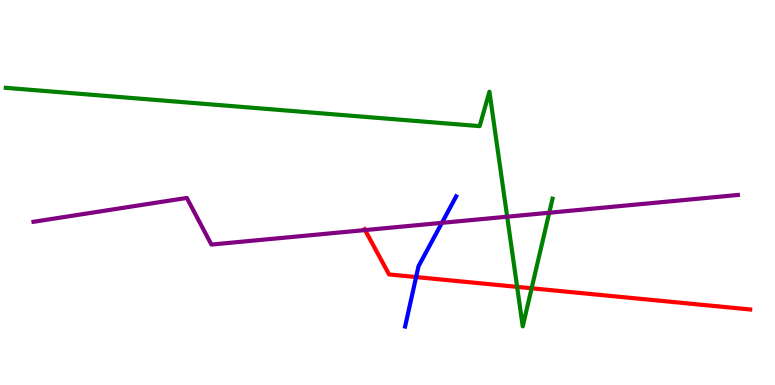[{'lines': ['blue', 'red'], 'intersections': [{'x': 5.37, 'y': 2.8}]}, {'lines': ['green', 'red'], 'intersections': [{'x': 6.67, 'y': 2.55}, {'x': 6.86, 'y': 2.51}]}, {'lines': ['purple', 'red'], 'intersections': [{'x': 4.71, 'y': 4.02}]}, {'lines': ['blue', 'green'], 'intersections': []}, {'lines': ['blue', 'purple'], 'intersections': [{'x': 5.7, 'y': 4.21}]}, {'lines': ['green', 'purple'], 'intersections': [{'x': 6.54, 'y': 4.37}, {'x': 7.09, 'y': 4.47}]}]